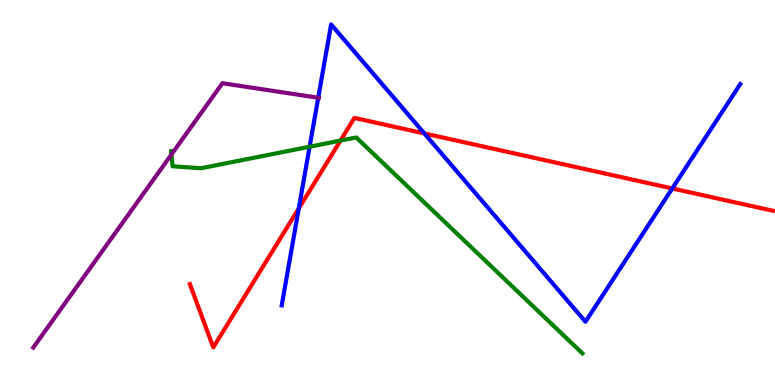[{'lines': ['blue', 'red'], 'intersections': [{'x': 3.86, 'y': 4.59}, {'x': 5.48, 'y': 6.53}, {'x': 8.67, 'y': 5.11}]}, {'lines': ['green', 'red'], 'intersections': [{'x': 4.39, 'y': 6.35}]}, {'lines': ['purple', 'red'], 'intersections': []}, {'lines': ['blue', 'green'], 'intersections': [{'x': 4.0, 'y': 6.19}]}, {'lines': ['blue', 'purple'], 'intersections': [{'x': 4.11, 'y': 7.46}]}, {'lines': ['green', 'purple'], 'intersections': [{'x': 2.21, 'y': 5.99}]}]